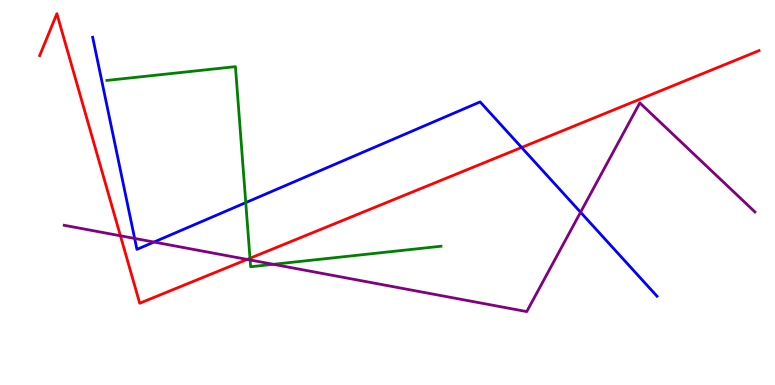[{'lines': ['blue', 'red'], 'intersections': [{'x': 6.73, 'y': 6.17}]}, {'lines': ['green', 'red'], 'intersections': [{'x': 3.23, 'y': 3.29}]}, {'lines': ['purple', 'red'], 'intersections': [{'x': 1.55, 'y': 3.88}, {'x': 3.19, 'y': 3.26}]}, {'lines': ['blue', 'green'], 'intersections': [{'x': 3.17, 'y': 4.74}]}, {'lines': ['blue', 'purple'], 'intersections': [{'x': 1.74, 'y': 3.81}, {'x': 1.99, 'y': 3.71}, {'x': 7.49, 'y': 4.49}]}, {'lines': ['green', 'purple'], 'intersections': [{'x': 3.23, 'y': 3.25}, {'x': 3.53, 'y': 3.13}]}]